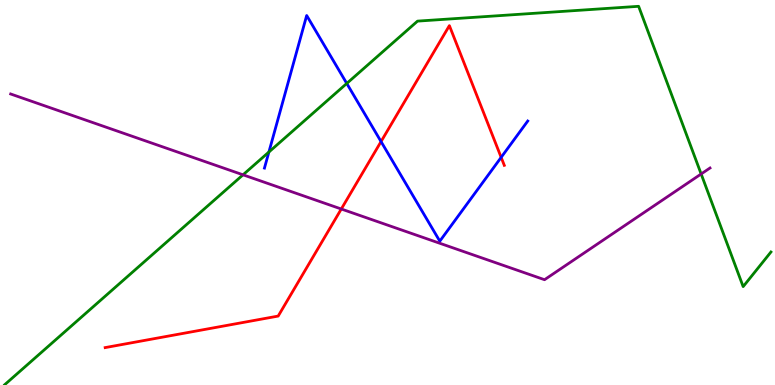[{'lines': ['blue', 'red'], 'intersections': [{'x': 4.92, 'y': 6.32}, {'x': 6.47, 'y': 5.91}]}, {'lines': ['green', 'red'], 'intersections': []}, {'lines': ['purple', 'red'], 'intersections': [{'x': 4.4, 'y': 4.57}]}, {'lines': ['blue', 'green'], 'intersections': [{'x': 3.47, 'y': 6.05}, {'x': 4.47, 'y': 7.83}]}, {'lines': ['blue', 'purple'], 'intersections': []}, {'lines': ['green', 'purple'], 'intersections': [{'x': 3.14, 'y': 5.46}, {'x': 9.05, 'y': 5.48}]}]